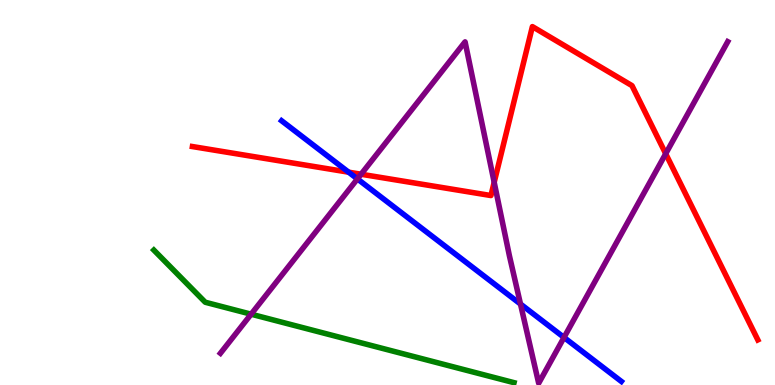[{'lines': ['blue', 'red'], 'intersections': [{'x': 4.5, 'y': 5.53}]}, {'lines': ['green', 'red'], 'intersections': []}, {'lines': ['purple', 'red'], 'intersections': [{'x': 4.66, 'y': 5.47}, {'x': 6.38, 'y': 5.26}, {'x': 8.59, 'y': 6.01}]}, {'lines': ['blue', 'green'], 'intersections': []}, {'lines': ['blue', 'purple'], 'intersections': [{'x': 4.61, 'y': 5.35}, {'x': 6.72, 'y': 2.1}, {'x': 7.28, 'y': 1.24}]}, {'lines': ['green', 'purple'], 'intersections': [{'x': 3.24, 'y': 1.84}]}]